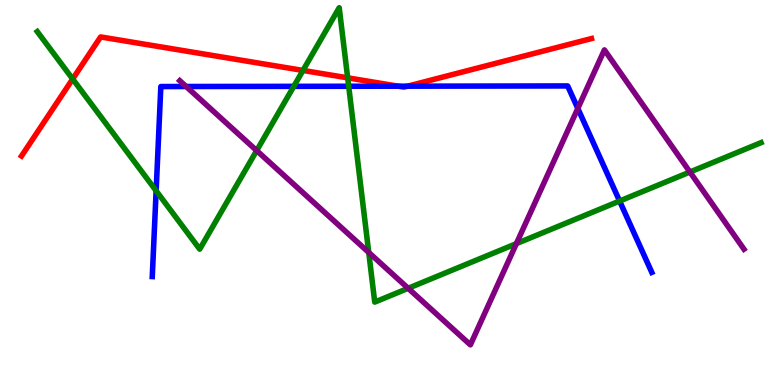[{'lines': ['blue', 'red'], 'intersections': [{'x': 5.14, 'y': 7.76}, {'x': 5.26, 'y': 7.76}]}, {'lines': ['green', 'red'], 'intersections': [{'x': 0.938, 'y': 7.95}, {'x': 3.91, 'y': 8.17}, {'x': 4.49, 'y': 7.98}]}, {'lines': ['purple', 'red'], 'intersections': []}, {'lines': ['blue', 'green'], 'intersections': [{'x': 2.01, 'y': 5.04}, {'x': 3.79, 'y': 7.76}, {'x': 4.5, 'y': 7.76}, {'x': 7.99, 'y': 4.78}]}, {'lines': ['blue', 'purple'], 'intersections': [{'x': 2.4, 'y': 7.75}, {'x': 7.46, 'y': 7.18}]}, {'lines': ['green', 'purple'], 'intersections': [{'x': 3.31, 'y': 6.09}, {'x': 4.76, 'y': 3.44}, {'x': 5.27, 'y': 2.51}, {'x': 6.66, 'y': 3.67}, {'x': 8.9, 'y': 5.53}]}]